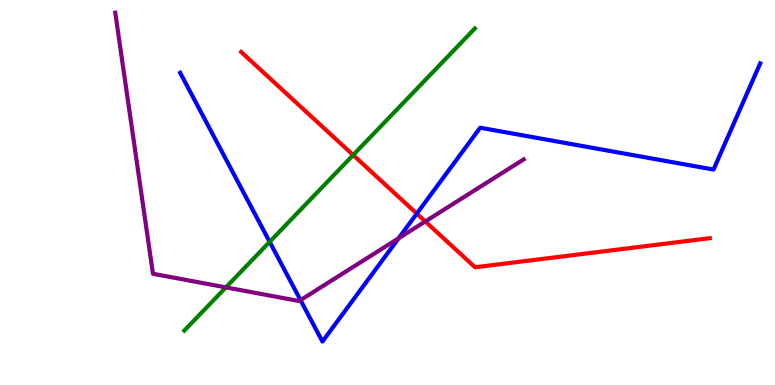[{'lines': ['blue', 'red'], 'intersections': [{'x': 5.38, 'y': 4.45}]}, {'lines': ['green', 'red'], 'intersections': [{'x': 4.56, 'y': 5.97}]}, {'lines': ['purple', 'red'], 'intersections': [{'x': 5.49, 'y': 4.25}]}, {'lines': ['blue', 'green'], 'intersections': [{'x': 3.48, 'y': 3.72}]}, {'lines': ['blue', 'purple'], 'intersections': [{'x': 3.88, 'y': 2.2}, {'x': 5.14, 'y': 3.81}]}, {'lines': ['green', 'purple'], 'intersections': [{'x': 2.91, 'y': 2.54}]}]